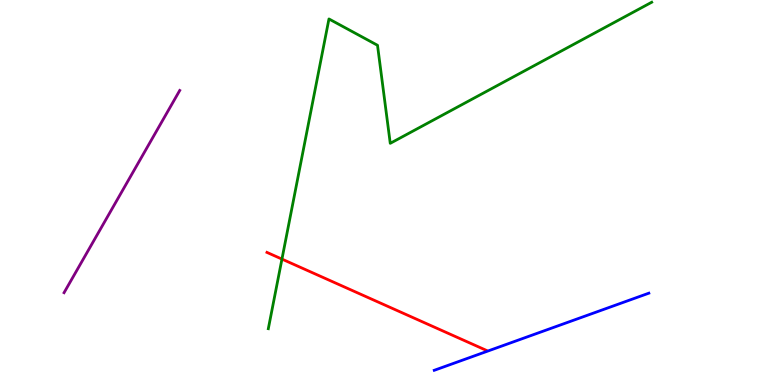[{'lines': ['blue', 'red'], 'intersections': []}, {'lines': ['green', 'red'], 'intersections': [{'x': 3.64, 'y': 3.27}]}, {'lines': ['purple', 'red'], 'intersections': []}, {'lines': ['blue', 'green'], 'intersections': []}, {'lines': ['blue', 'purple'], 'intersections': []}, {'lines': ['green', 'purple'], 'intersections': []}]